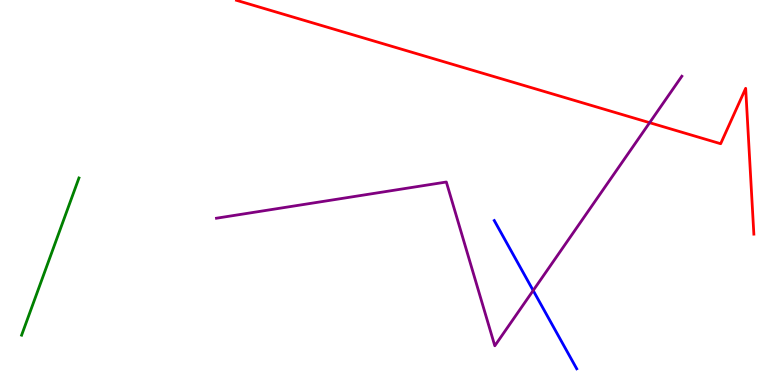[{'lines': ['blue', 'red'], 'intersections': []}, {'lines': ['green', 'red'], 'intersections': []}, {'lines': ['purple', 'red'], 'intersections': [{'x': 8.38, 'y': 6.81}]}, {'lines': ['blue', 'green'], 'intersections': []}, {'lines': ['blue', 'purple'], 'intersections': [{'x': 6.88, 'y': 2.45}]}, {'lines': ['green', 'purple'], 'intersections': []}]